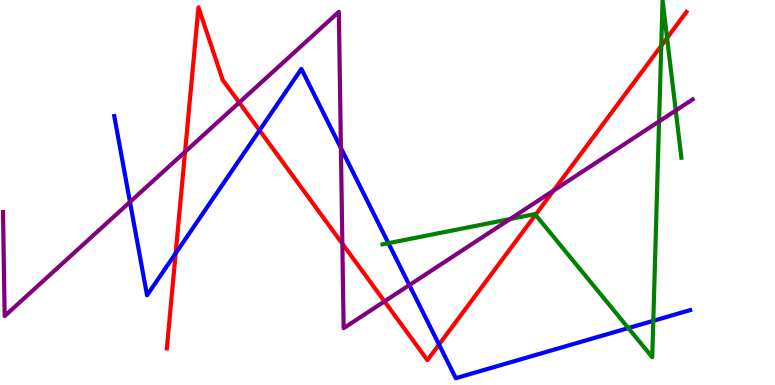[{'lines': ['blue', 'red'], 'intersections': [{'x': 2.27, 'y': 3.42}, {'x': 3.35, 'y': 6.61}, {'x': 5.66, 'y': 1.05}]}, {'lines': ['green', 'red'], 'intersections': [{'x': 6.91, 'y': 4.42}, {'x': 8.53, 'y': 8.81}, {'x': 8.61, 'y': 9.01}]}, {'lines': ['purple', 'red'], 'intersections': [{'x': 2.39, 'y': 6.06}, {'x': 3.09, 'y': 7.34}, {'x': 4.42, 'y': 3.67}, {'x': 4.96, 'y': 2.17}, {'x': 7.14, 'y': 5.05}]}, {'lines': ['blue', 'green'], 'intersections': [{'x': 5.01, 'y': 3.68}, {'x': 8.11, 'y': 1.48}, {'x': 8.43, 'y': 1.67}]}, {'lines': ['blue', 'purple'], 'intersections': [{'x': 1.68, 'y': 4.75}, {'x': 4.4, 'y': 6.15}, {'x': 5.28, 'y': 2.59}]}, {'lines': ['green', 'purple'], 'intersections': [{'x': 6.58, 'y': 4.31}, {'x': 8.5, 'y': 6.85}, {'x': 8.72, 'y': 7.13}]}]